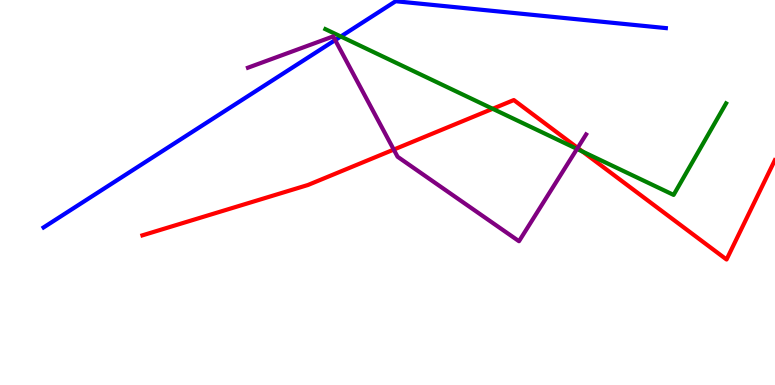[{'lines': ['blue', 'red'], 'intersections': []}, {'lines': ['green', 'red'], 'intersections': [{'x': 6.36, 'y': 7.17}, {'x': 7.52, 'y': 6.06}]}, {'lines': ['purple', 'red'], 'intersections': [{'x': 5.08, 'y': 6.11}, {'x': 7.45, 'y': 6.16}]}, {'lines': ['blue', 'green'], 'intersections': [{'x': 4.4, 'y': 9.05}]}, {'lines': ['blue', 'purple'], 'intersections': [{'x': 4.32, 'y': 8.96}]}, {'lines': ['green', 'purple'], 'intersections': [{'x': 7.45, 'y': 6.13}]}]